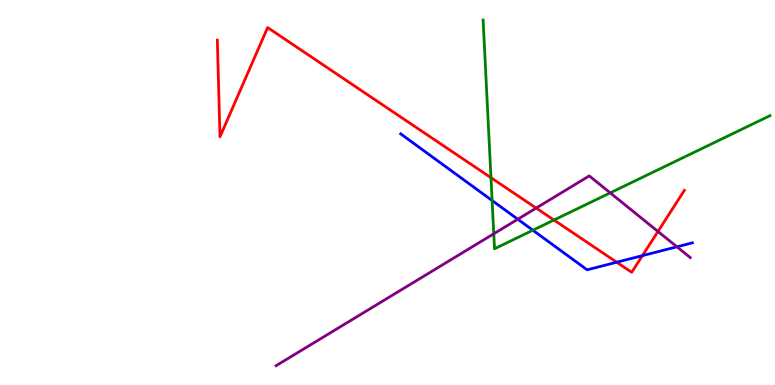[{'lines': ['blue', 'red'], 'intersections': [{'x': 7.96, 'y': 3.19}, {'x': 8.29, 'y': 3.36}]}, {'lines': ['green', 'red'], 'intersections': [{'x': 6.34, 'y': 5.38}, {'x': 7.15, 'y': 4.28}]}, {'lines': ['purple', 'red'], 'intersections': [{'x': 6.92, 'y': 4.6}, {'x': 8.49, 'y': 3.99}]}, {'lines': ['blue', 'green'], 'intersections': [{'x': 6.35, 'y': 4.79}, {'x': 6.88, 'y': 4.02}]}, {'lines': ['blue', 'purple'], 'intersections': [{'x': 6.68, 'y': 4.31}, {'x': 8.73, 'y': 3.59}]}, {'lines': ['green', 'purple'], 'intersections': [{'x': 6.37, 'y': 3.93}, {'x': 7.87, 'y': 4.99}]}]